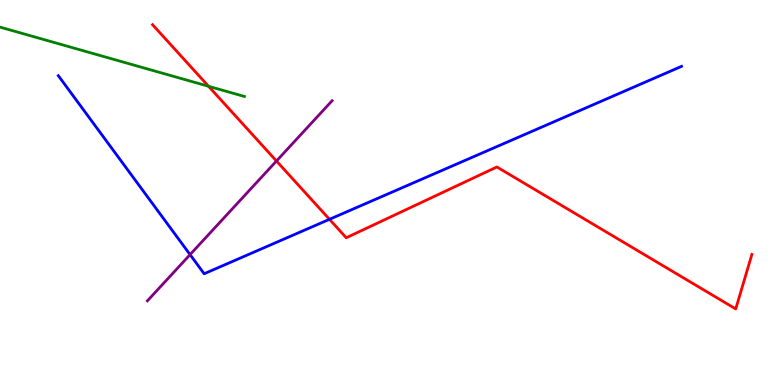[{'lines': ['blue', 'red'], 'intersections': [{'x': 4.25, 'y': 4.3}]}, {'lines': ['green', 'red'], 'intersections': [{'x': 2.69, 'y': 7.76}]}, {'lines': ['purple', 'red'], 'intersections': [{'x': 3.57, 'y': 5.82}]}, {'lines': ['blue', 'green'], 'intersections': []}, {'lines': ['blue', 'purple'], 'intersections': [{'x': 2.45, 'y': 3.39}]}, {'lines': ['green', 'purple'], 'intersections': []}]